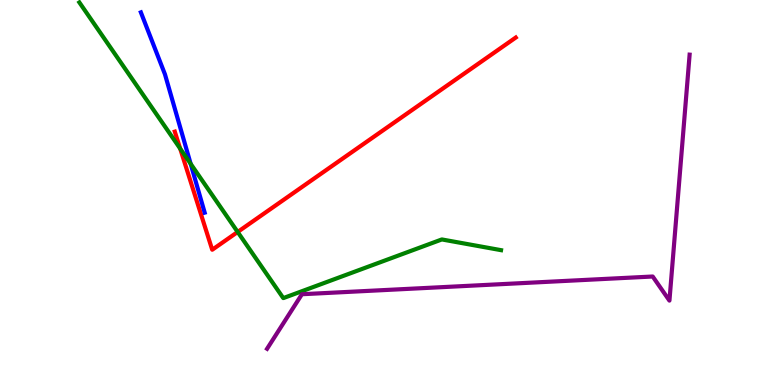[{'lines': ['blue', 'red'], 'intersections': []}, {'lines': ['green', 'red'], 'intersections': [{'x': 2.32, 'y': 6.14}, {'x': 3.07, 'y': 3.97}]}, {'lines': ['purple', 'red'], 'intersections': []}, {'lines': ['blue', 'green'], 'intersections': [{'x': 2.46, 'y': 5.75}]}, {'lines': ['blue', 'purple'], 'intersections': []}, {'lines': ['green', 'purple'], 'intersections': []}]